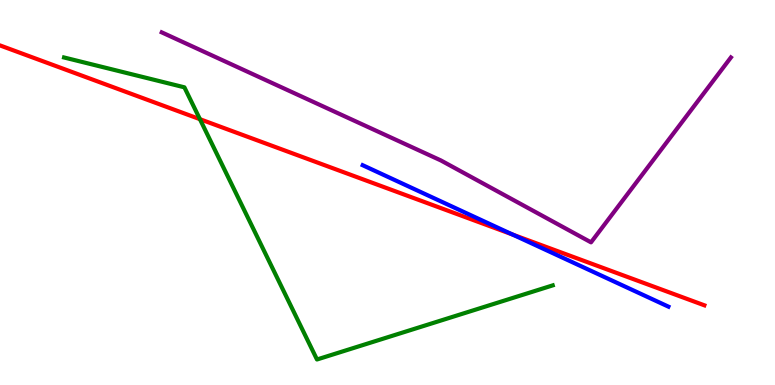[{'lines': ['blue', 'red'], 'intersections': [{'x': 6.61, 'y': 3.91}]}, {'lines': ['green', 'red'], 'intersections': [{'x': 2.58, 'y': 6.9}]}, {'lines': ['purple', 'red'], 'intersections': []}, {'lines': ['blue', 'green'], 'intersections': []}, {'lines': ['blue', 'purple'], 'intersections': []}, {'lines': ['green', 'purple'], 'intersections': []}]